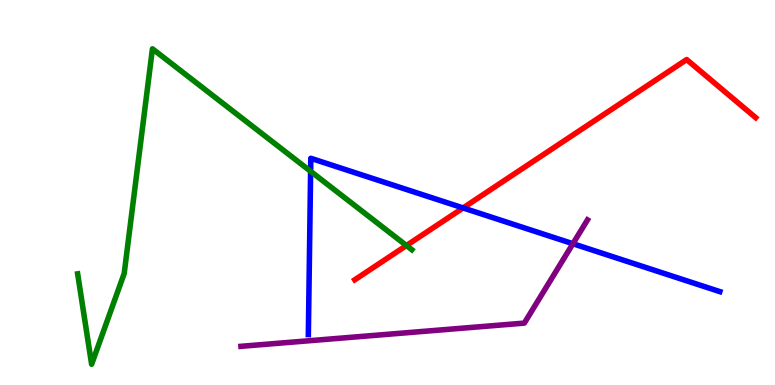[{'lines': ['blue', 'red'], 'intersections': [{'x': 5.98, 'y': 4.6}]}, {'lines': ['green', 'red'], 'intersections': [{'x': 5.24, 'y': 3.62}]}, {'lines': ['purple', 'red'], 'intersections': []}, {'lines': ['blue', 'green'], 'intersections': [{'x': 4.01, 'y': 5.55}]}, {'lines': ['blue', 'purple'], 'intersections': [{'x': 7.39, 'y': 3.67}]}, {'lines': ['green', 'purple'], 'intersections': []}]